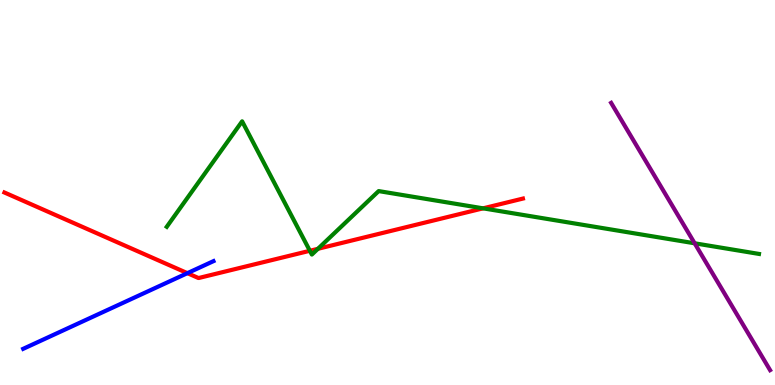[{'lines': ['blue', 'red'], 'intersections': [{'x': 2.42, 'y': 2.9}]}, {'lines': ['green', 'red'], 'intersections': [{'x': 4.0, 'y': 3.49}, {'x': 4.1, 'y': 3.54}, {'x': 6.23, 'y': 4.59}]}, {'lines': ['purple', 'red'], 'intersections': []}, {'lines': ['blue', 'green'], 'intersections': []}, {'lines': ['blue', 'purple'], 'intersections': []}, {'lines': ['green', 'purple'], 'intersections': [{'x': 8.96, 'y': 3.68}]}]